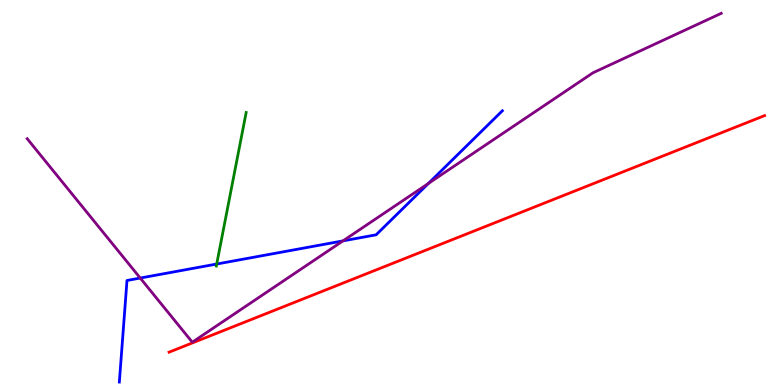[{'lines': ['blue', 'red'], 'intersections': []}, {'lines': ['green', 'red'], 'intersections': []}, {'lines': ['purple', 'red'], 'intersections': []}, {'lines': ['blue', 'green'], 'intersections': [{'x': 2.8, 'y': 3.14}]}, {'lines': ['blue', 'purple'], 'intersections': [{'x': 1.81, 'y': 2.78}, {'x': 4.43, 'y': 3.74}, {'x': 5.53, 'y': 5.23}]}, {'lines': ['green', 'purple'], 'intersections': []}]